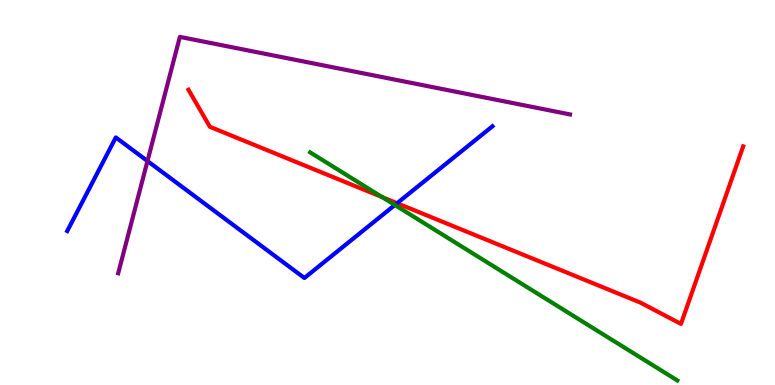[{'lines': ['blue', 'red'], 'intersections': [{'x': 5.12, 'y': 4.72}]}, {'lines': ['green', 'red'], 'intersections': [{'x': 4.93, 'y': 4.88}]}, {'lines': ['purple', 'red'], 'intersections': []}, {'lines': ['blue', 'green'], 'intersections': [{'x': 5.1, 'y': 4.68}]}, {'lines': ['blue', 'purple'], 'intersections': [{'x': 1.9, 'y': 5.82}]}, {'lines': ['green', 'purple'], 'intersections': []}]